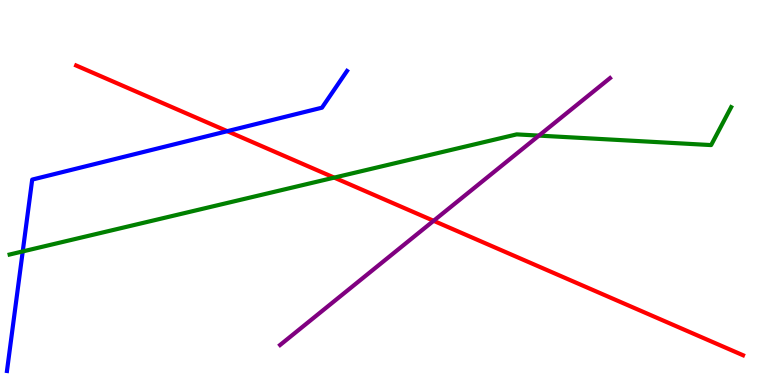[{'lines': ['blue', 'red'], 'intersections': [{'x': 2.93, 'y': 6.59}]}, {'lines': ['green', 'red'], 'intersections': [{'x': 4.31, 'y': 5.39}]}, {'lines': ['purple', 'red'], 'intersections': [{'x': 5.59, 'y': 4.26}]}, {'lines': ['blue', 'green'], 'intersections': [{'x': 0.293, 'y': 3.47}]}, {'lines': ['blue', 'purple'], 'intersections': []}, {'lines': ['green', 'purple'], 'intersections': [{'x': 6.95, 'y': 6.48}]}]